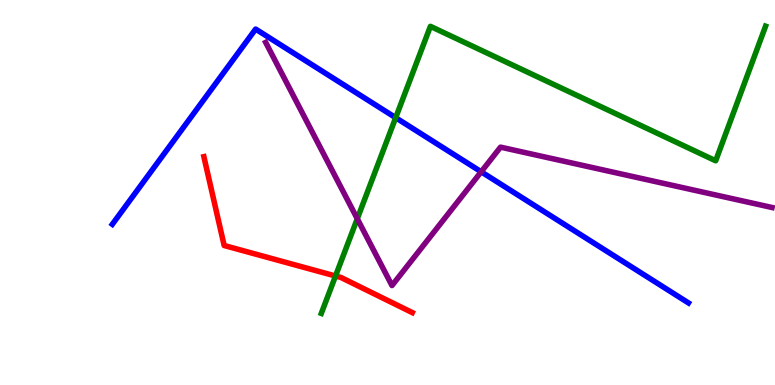[{'lines': ['blue', 'red'], 'intersections': []}, {'lines': ['green', 'red'], 'intersections': [{'x': 4.33, 'y': 2.83}]}, {'lines': ['purple', 'red'], 'intersections': []}, {'lines': ['blue', 'green'], 'intersections': [{'x': 5.11, 'y': 6.94}]}, {'lines': ['blue', 'purple'], 'intersections': [{'x': 6.21, 'y': 5.54}]}, {'lines': ['green', 'purple'], 'intersections': [{'x': 4.61, 'y': 4.32}]}]